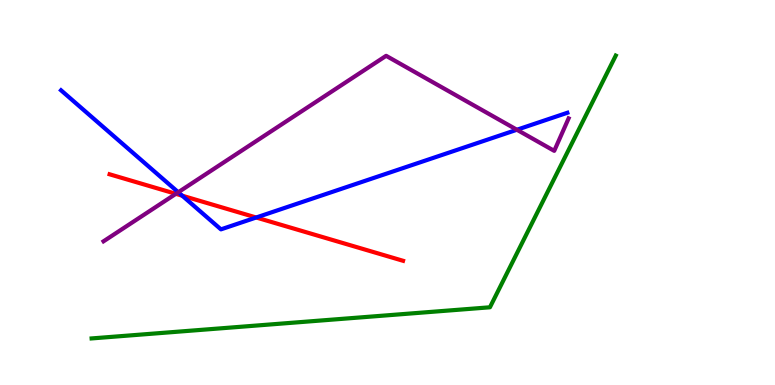[{'lines': ['blue', 'red'], 'intersections': [{'x': 2.35, 'y': 4.92}, {'x': 3.31, 'y': 4.35}]}, {'lines': ['green', 'red'], 'intersections': []}, {'lines': ['purple', 'red'], 'intersections': [{'x': 2.27, 'y': 4.97}]}, {'lines': ['blue', 'green'], 'intersections': []}, {'lines': ['blue', 'purple'], 'intersections': [{'x': 2.3, 'y': 5.01}, {'x': 6.67, 'y': 6.63}]}, {'lines': ['green', 'purple'], 'intersections': []}]